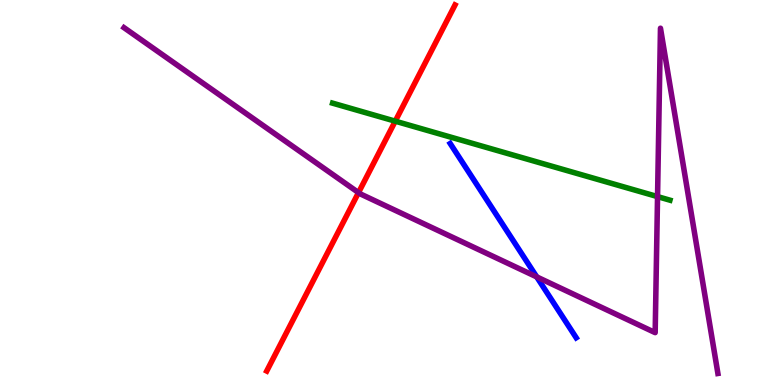[{'lines': ['blue', 'red'], 'intersections': []}, {'lines': ['green', 'red'], 'intersections': [{'x': 5.1, 'y': 6.85}]}, {'lines': ['purple', 'red'], 'intersections': [{'x': 4.63, 'y': 5.0}]}, {'lines': ['blue', 'green'], 'intersections': []}, {'lines': ['blue', 'purple'], 'intersections': [{'x': 6.93, 'y': 2.81}]}, {'lines': ['green', 'purple'], 'intersections': [{'x': 8.48, 'y': 4.89}]}]